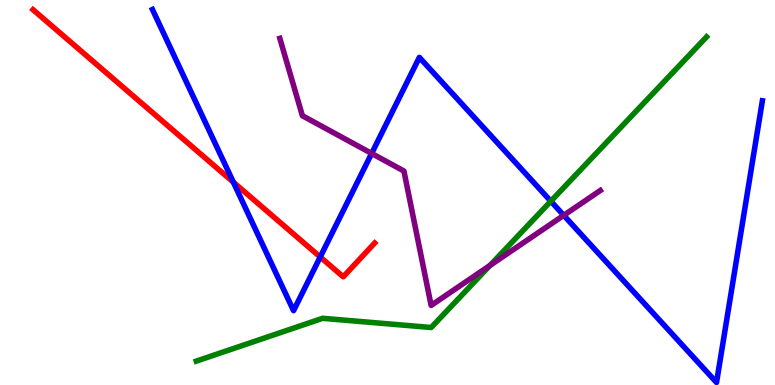[{'lines': ['blue', 'red'], 'intersections': [{'x': 3.01, 'y': 5.27}, {'x': 4.13, 'y': 3.32}]}, {'lines': ['green', 'red'], 'intersections': []}, {'lines': ['purple', 'red'], 'intersections': []}, {'lines': ['blue', 'green'], 'intersections': [{'x': 7.11, 'y': 4.77}]}, {'lines': ['blue', 'purple'], 'intersections': [{'x': 4.8, 'y': 6.01}, {'x': 7.27, 'y': 4.41}]}, {'lines': ['green', 'purple'], 'intersections': [{'x': 6.32, 'y': 3.11}]}]